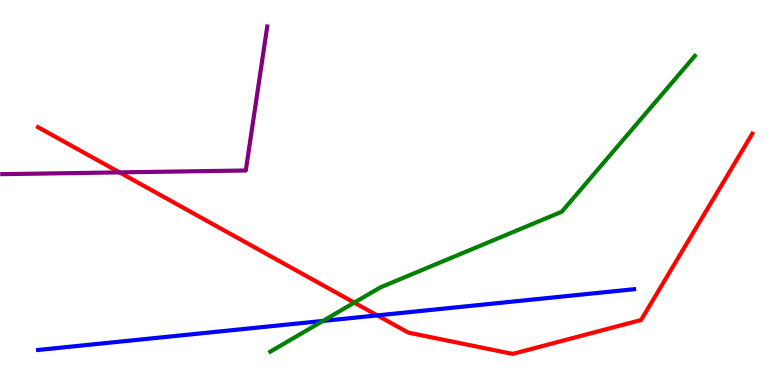[{'lines': ['blue', 'red'], 'intersections': [{'x': 4.87, 'y': 1.81}]}, {'lines': ['green', 'red'], 'intersections': [{'x': 4.57, 'y': 2.14}]}, {'lines': ['purple', 'red'], 'intersections': [{'x': 1.54, 'y': 5.52}]}, {'lines': ['blue', 'green'], 'intersections': [{'x': 4.17, 'y': 1.66}]}, {'lines': ['blue', 'purple'], 'intersections': []}, {'lines': ['green', 'purple'], 'intersections': []}]